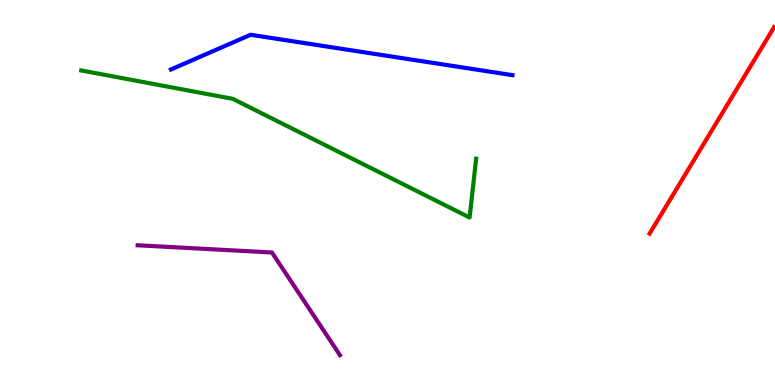[{'lines': ['blue', 'red'], 'intersections': []}, {'lines': ['green', 'red'], 'intersections': []}, {'lines': ['purple', 'red'], 'intersections': []}, {'lines': ['blue', 'green'], 'intersections': []}, {'lines': ['blue', 'purple'], 'intersections': []}, {'lines': ['green', 'purple'], 'intersections': []}]